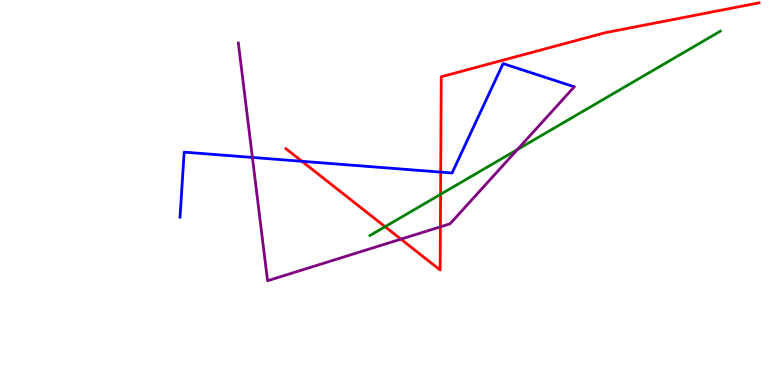[{'lines': ['blue', 'red'], 'intersections': [{'x': 3.9, 'y': 5.81}, {'x': 5.69, 'y': 5.53}]}, {'lines': ['green', 'red'], 'intersections': [{'x': 4.97, 'y': 4.11}, {'x': 5.68, 'y': 4.95}]}, {'lines': ['purple', 'red'], 'intersections': [{'x': 5.17, 'y': 3.79}, {'x': 5.68, 'y': 4.11}]}, {'lines': ['blue', 'green'], 'intersections': []}, {'lines': ['blue', 'purple'], 'intersections': [{'x': 3.26, 'y': 5.91}]}, {'lines': ['green', 'purple'], 'intersections': [{'x': 6.68, 'y': 6.12}]}]